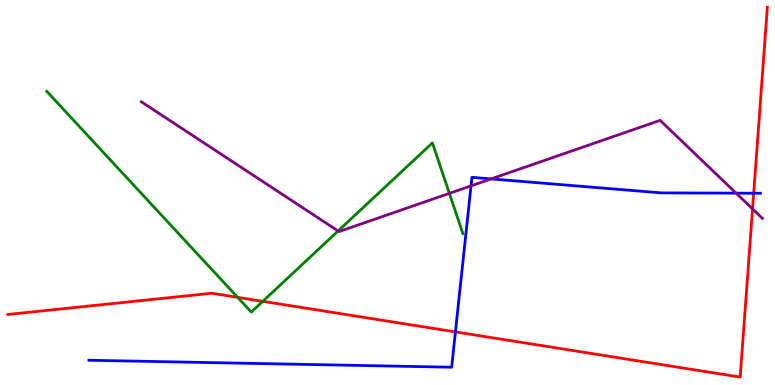[{'lines': ['blue', 'red'], 'intersections': [{'x': 5.88, 'y': 1.38}, {'x': 9.73, 'y': 4.98}]}, {'lines': ['green', 'red'], 'intersections': [{'x': 3.07, 'y': 2.28}, {'x': 3.39, 'y': 2.17}]}, {'lines': ['purple', 'red'], 'intersections': [{'x': 9.71, 'y': 4.57}]}, {'lines': ['blue', 'green'], 'intersections': []}, {'lines': ['blue', 'purple'], 'intersections': [{'x': 6.08, 'y': 5.17}, {'x': 6.34, 'y': 5.35}, {'x': 9.5, 'y': 4.98}]}, {'lines': ['green', 'purple'], 'intersections': [{'x': 4.36, 'y': 4.0}, {'x': 5.8, 'y': 4.98}]}]